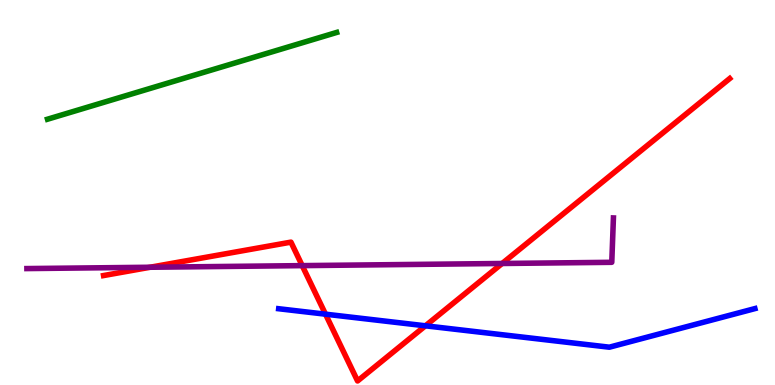[{'lines': ['blue', 'red'], 'intersections': [{'x': 4.2, 'y': 1.84}, {'x': 5.49, 'y': 1.54}]}, {'lines': ['green', 'red'], 'intersections': []}, {'lines': ['purple', 'red'], 'intersections': [{'x': 1.94, 'y': 3.06}, {'x': 3.9, 'y': 3.1}, {'x': 6.48, 'y': 3.16}]}, {'lines': ['blue', 'green'], 'intersections': []}, {'lines': ['blue', 'purple'], 'intersections': []}, {'lines': ['green', 'purple'], 'intersections': []}]